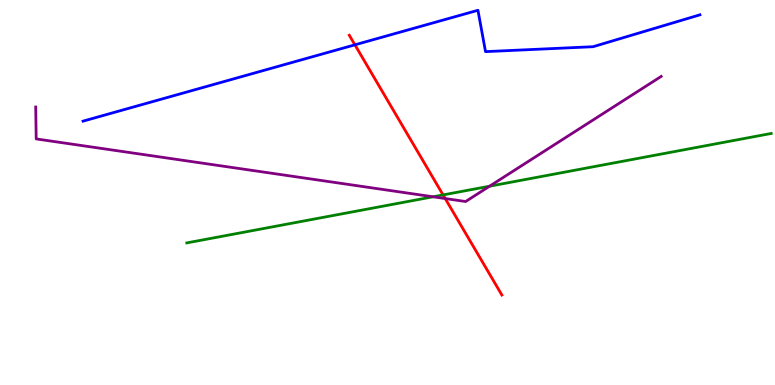[{'lines': ['blue', 'red'], 'intersections': [{'x': 4.58, 'y': 8.84}]}, {'lines': ['green', 'red'], 'intersections': [{'x': 5.72, 'y': 4.94}]}, {'lines': ['purple', 'red'], 'intersections': [{'x': 5.74, 'y': 4.84}]}, {'lines': ['blue', 'green'], 'intersections': []}, {'lines': ['blue', 'purple'], 'intersections': []}, {'lines': ['green', 'purple'], 'intersections': [{'x': 5.59, 'y': 4.89}, {'x': 6.32, 'y': 5.16}]}]